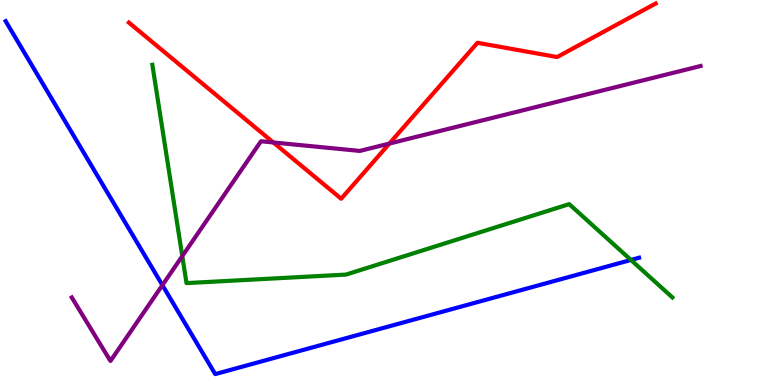[{'lines': ['blue', 'red'], 'intersections': []}, {'lines': ['green', 'red'], 'intersections': []}, {'lines': ['purple', 'red'], 'intersections': [{'x': 3.53, 'y': 6.3}, {'x': 5.02, 'y': 6.27}]}, {'lines': ['blue', 'green'], 'intersections': [{'x': 8.14, 'y': 3.25}]}, {'lines': ['blue', 'purple'], 'intersections': [{'x': 2.1, 'y': 2.59}]}, {'lines': ['green', 'purple'], 'intersections': [{'x': 2.35, 'y': 3.35}]}]